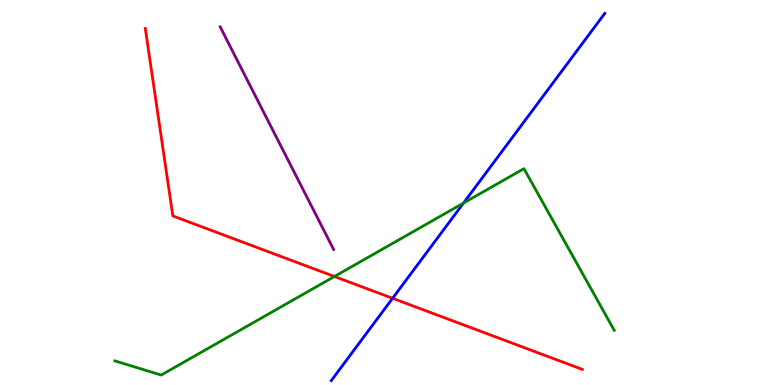[{'lines': ['blue', 'red'], 'intersections': [{'x': 5.07, 'y': 2.25}]}, {'lines': ['green', 'red'], 'intersections': [{'x': 4.32, 'y': 2.82}]}, {'lines': ['purple', 'red'], 'intersections': []}, {'lines': ['blue', 'green'], 'intersections': [{'x': 5.98, 'y': 4.73}]}, {'lines': ['blue', 'purple'], 'intersections': []}, {'lines': ['green', 'purple'], 'intersections': []}]